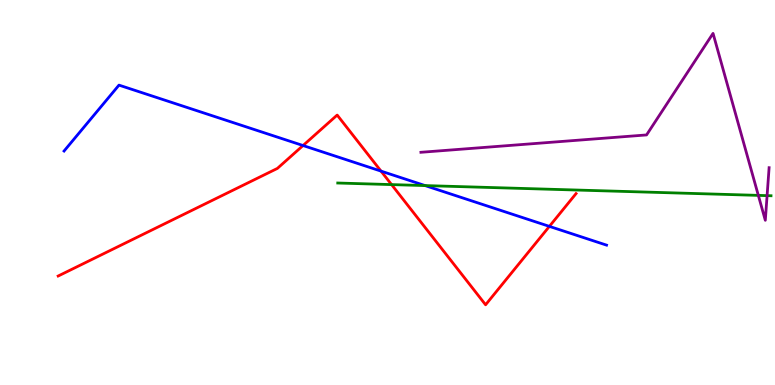[{'lines': ['blue', 'red'], 'intersections': [{'x': 3.91, 'y': 6.22}, {'x': 4.92, 'y': 5.56}, {'x': 7.09, 'y': 4.12}]}, {'lines': ['green', 'red'], 'intersections': [{'x': 5.05, 'y': 5.21}]}, {'lines': ['purple', 'red'], 'intersections': []}, {'lines': ['blue', 'green'], 'intersections': [{'x': 5.49, 'y': 5.18}]}, {'lines': ['blue', 'purple'], 'intersections': []}, {'lines': ['green', 'purple'], 'intersections': [{'x': 9.79, 'y': 4.93}, {'x': 9.9, 'y': 4.92}]}]